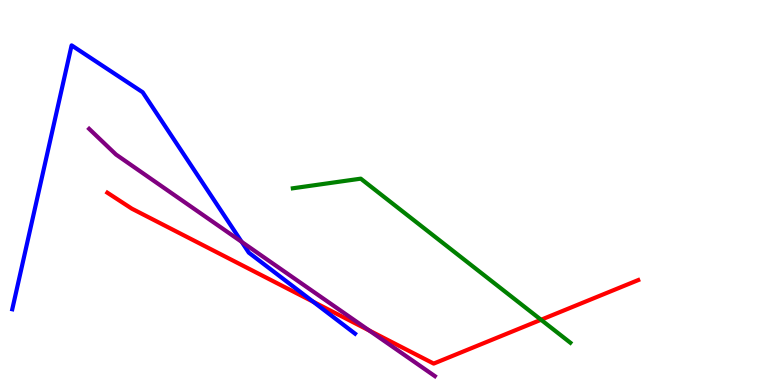[{'lines': ['blue', 'red'], 'intersections': [{'x': 4.04, 'y': 2.16}]}, {'lines': ['green', 'red'], 'intersections': [{'x': 6.98, 'y': 1.69}]}, {'lines': ['purple', 'red'], 'intersections': [{'x': 4.76, 'y': 1.42}]}, {'lines': ['blue', 'green'], 'intersections': []}, {'lines': ['blue', 'purple'], 'intersections': [{'x': 3.12, 'y': 3.72}]}, {'lines': ['green', 'purple'], 'intersections': []}]